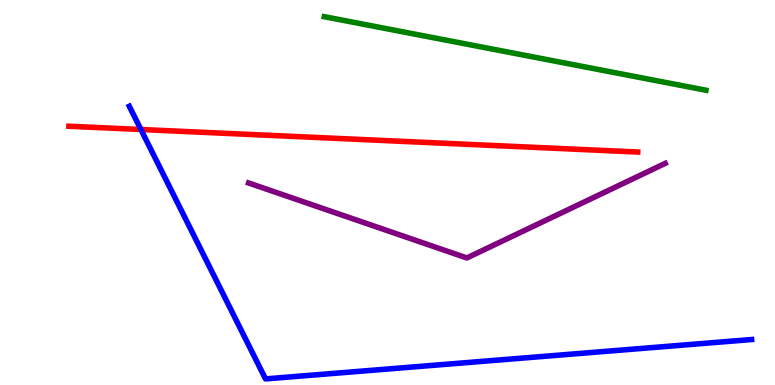[{'lines': ['blue', 'red'], 'intersections': [{'x': 1.82, 'y': 6.64}]}, {'lines': ['green', 'red'], 'intersections': []}, {'lines': ['purple', 'red'], 'intersections': []}, {'lines': ['blue', 'green'], 'intersections': []}, {'lines': ['blue', 'purple'], 'intersections': []}, {'lines': ['green', 'purple'], 'intersections': []}]